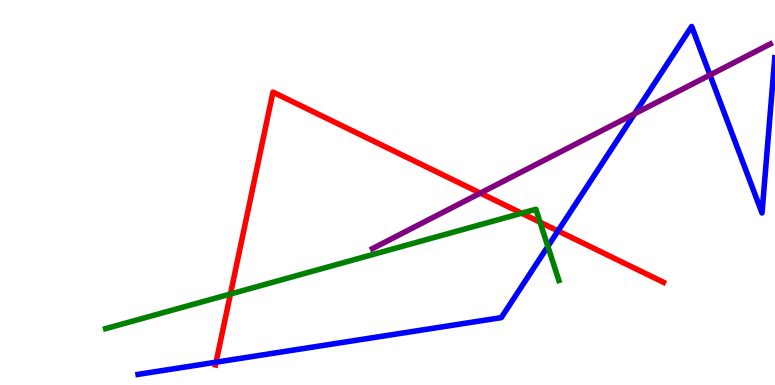[{'lines': ['blue', 'red'], 'intersections': [{'x': 2.79, 'y': 0.593}, {'x': 7.2, 'y': 4.0}]}, {'lines': ['green', 'red'], 'intersections': [{'x': 2.97, 'y': 2.36}, {'x': 6.73, 'y': 4.46}, {'x': 6.97, 'y': 4.23}]}, {'lines': ['purple', 'red'], 'intersections': [{'x': 6.2, 'y': 4.98}]}, {'lines': ['blue', 'green'], 'intersections': [{'x': 7.07, 'y': 3.6}]}, {'lines': ['blue', 'purple'], 'intersections': [{'x': 8.19, 'y': 7.04}, {'x': 9.16, 'y': 8.05}]}, {'lines': ['green', 'purple'], 'intersections': []}]